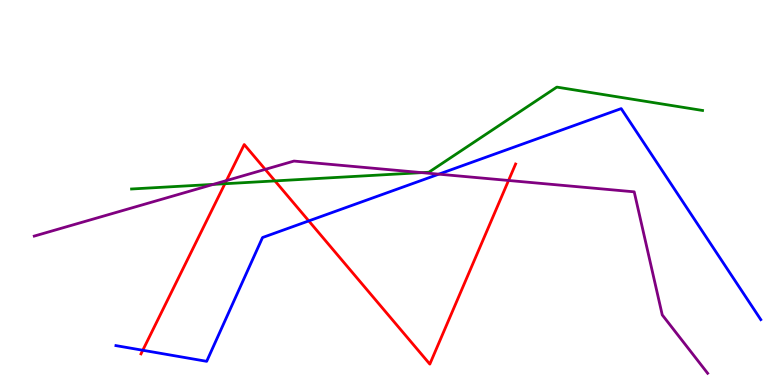[{'lines': ['blue', 'red'], 'intersections': [{'x': 1.84, 'y': 0.902}, {'x': 3.98, 'y': 4.26}]}, {'lines': ['green', 'red'], 'intersections': [{'x': 2.9, 'y': 5.23}, {'x': 3.55, 'y': 5.3}]}, {'lines': ['purple', 'red'], 'intersections': [{'x': 2.92, 'y': 5.31}, {'x': 3.42, 'y': 5.6}, {'x': 6.56, 'y': 5.31}]}, {'lines': ['blue', 'green'], 'intersections': []}, {'lines': ['blue', 'purple'], 'intersections': [{'x': 5.66, 'y': 5.48}]}, {'lines': ['green', 'purple'], 'intersections': [{'x': 2.75, 'y': 5.21}, {'x': 5.44, 'y': 5.52}]}]